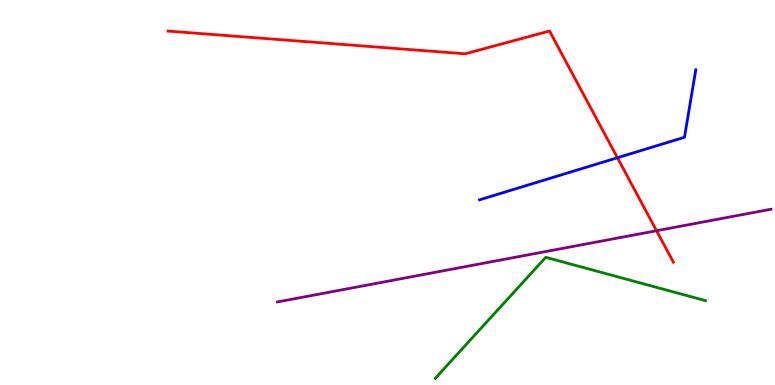[{'lines': ['blue', 'red'], 'intersections': [{'x': 7.97, 'y': 5.9}]}, {'lines': ['green', 'red'], 'intersections': []}, {'lines': ['purple', 'red'], 'intersections': [{'x': 8.47, 'y': 4.01}]}, {'lines': ['blue', 'green'], 'intersections': []}, {'lines': ['blue', 'purple'], 'intersections': []}, {'lines': ['green', 'purple'], 'intersections': []}]